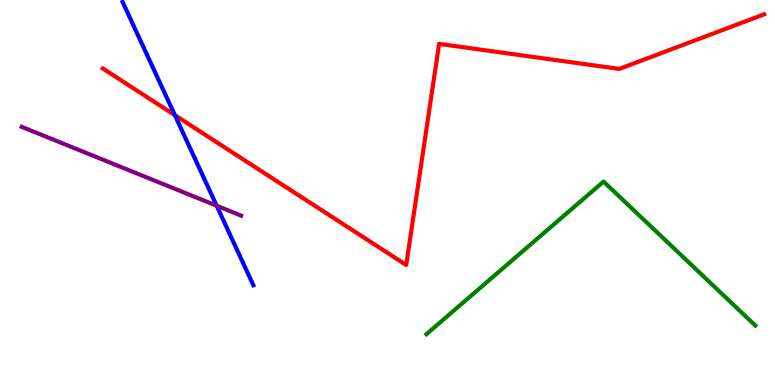[{'lines': ['blue', 'red'], 'intersections': [{'x': 2.26, 'y': 7.01}]}, {'lines': ['green', 'red'], 'intersections': []}, {'lines': ['purple', 'red'], 'intersections': []}, {'lines': ['blue', 'green'], 'intersections': []}, {'lines': ['blue', 'purple'], 'intersections': [{'x': 2.8, 'y': 4.66}]}, {'lines': ['green', 'purple'], 'intersections': []}]